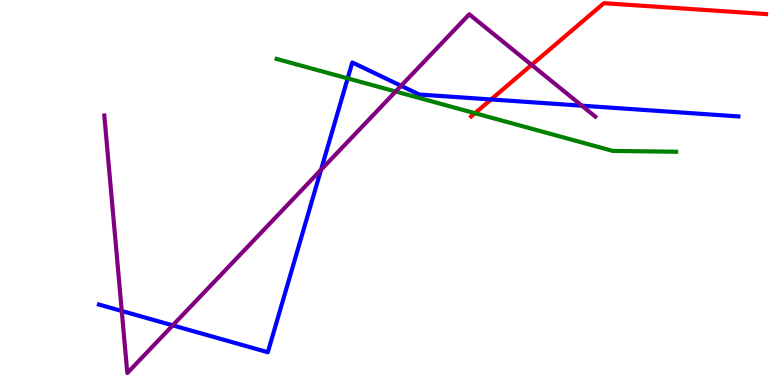[{'lines': ['blue', 'red'], 'intersections': [{'x': 6.34, 'y': 7.42}]}, {'lines': ['green', 'red'], 'intersections': [{'x': 6.13, 'y': 7.06}]}, {'lines': ['purple', 'red'], 'intersections': [{'x': 6.86, 'y': 8.31}]}, {'lines': ['blue', 'green'], 'intersections': [{'x': 4.49, 'y': 7.96}]}, {'lines': ['blue', 'purple'], 'intersections': [{'x': 1.57, 'y': 1.92}, {'x': 2.23, 'y': 1.55}, {'x': 4.14, 'y': 5.59}, {'x': 5.18, 'y': 7.77}, {'x': 7.51, 'y': 7.26}]}, {'lines': ['green', 'purple'], 'intersections': [{'x': 5.11, 'y': 7.62}]}]